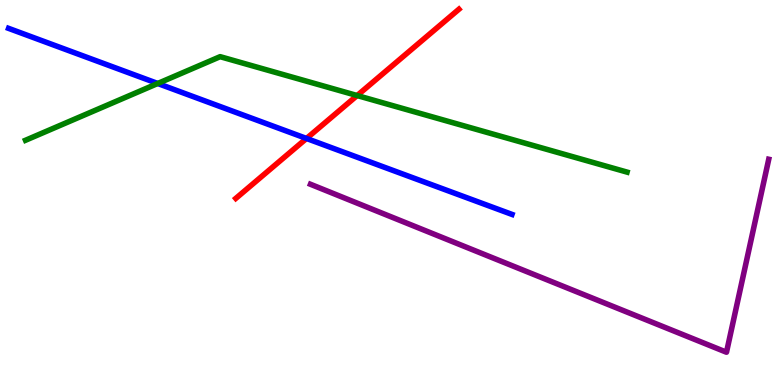[{'lines': ['blue', 'red'], 'intersections': [{'x': 3.95, 'y': 6.4}]}, {'lines': ['green', 'red'], 'intersections': [{'x': 4.61, 'y': 7.52}]}, {'lines': ['purple', 'red'], 'intersections': []}, {'lines': ['blue', 'green'], 'intersections': [{'x': 2.04, 'y': 7.83}]}, {'lines': ['blue', 'purple'], 'intersections': []}, {'lines': ['green', 'purple'], 'intersections': []}]